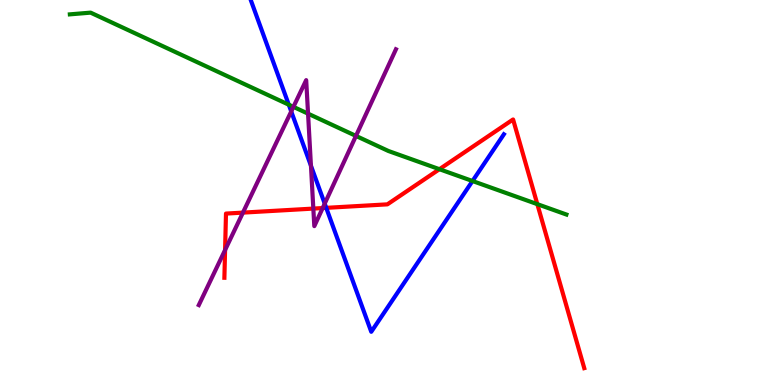[{'lines': ['blue', 'red'], 'intersections': [{'x': 4.21, 'y': 4.6}]}, {'lines': ['green', 'red'], 'intersections': [{'x': 5.67, 'y': 5.61}, {'x': 6.93, 'y': 4.7}]}, {'lines': ['purple', 'red'], 'intersections': [{'x': 2.9, 'y': 3.51}, {'x': 3.13, 'y': 4.48}, {'x': 4.04, 'y': 4.58}, {'x': 4.16, 'y': 4.6}]}, {'lines': ['blue', 'green'], 'intersections': [{'x': 3.73, 'y': 7.28}, {'x': 6.1, 'y': 5.3}]}, {'lines': ['blue', 'purple'], 'intersections': [{'x': 3.76, 'y': 7.11}, {'x': 4.01, 'y': 5.7}, {'x': 4.19, 'y': 4.71}]}, {'lines': ['green', 'purple'], 'intersections': [{'x': 3.79, 'y': 7.22}, {'x': 3.97, 'y': 7.05}, {'x': 4.59, 'y': 6.47}]}]